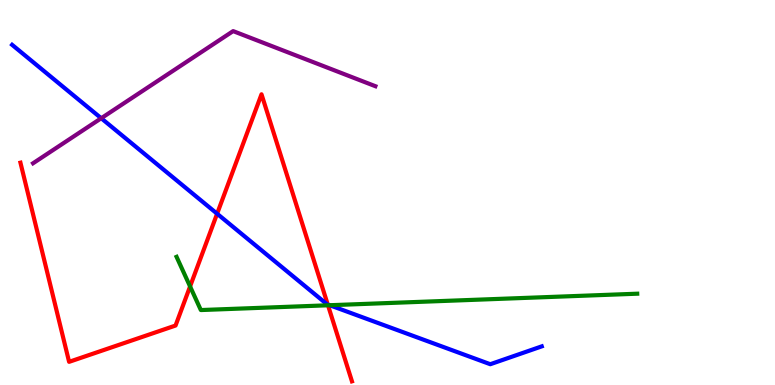[{'lines': ['blue', 'red'], 'intersections': [{'x': 2.8, 'y': 4.45}, {'x': 4.23, 'y': 2.09}]}, {'lines': ['green', 'red'], 'intersections': [{'x': 2.45, 'y': 2.56}, {'x': 4.23, 'y': 2.07}]}, {'lines': ['purple', 'red'], 'intersections': []}, {'lines': ['blue', 'green'], 'intersections': [{'x': 4.25, 'y': 2.07}]}, {'lines': ['blue', 'purple'], 'intersections': [{'x': 1.31, 'y': 6.93}]}, {'lines': ['green', 'purple'], 'intersections': []}]